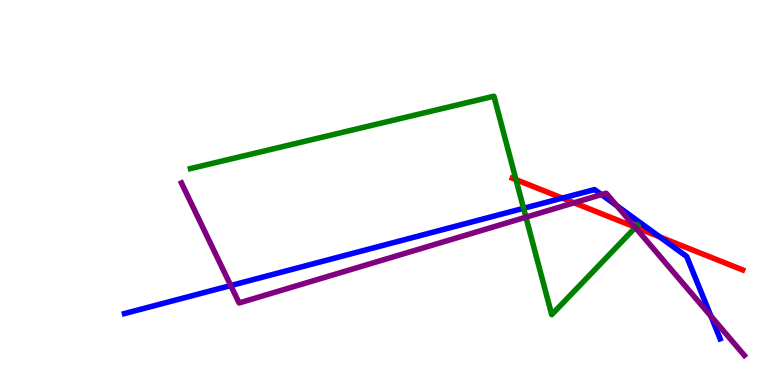[{'lines': ['blue', 'red'], 'intersections': [{'x': 7.26, 'y': 4.85}, {'x': 8.51, 'y': 3.85}]}, {'lines': ['green', 'red'], 'intersections': [{'x': 6.66, 'y': 5.33}, {'x': 8.2, 'y': 4.1}]}, {'lines': ['purple', 'red'], 'intersections': [{'x': 7.41, 'y': 4.73}, {'x': 8.19, 'y': 4.1}]}, {'lines': ['blue', 'green'], 'intersections': [{'x': 6.76, 'y': 4.59}]}, {'lines': ['blue', 'purple'], 'intersections': [{'x': 2.98, 'y': 2.58}, {'x': 7.76, 'y': 4.95}, {'x': 7.96, 'y': 4.66}, {'x': 9.17, 'y': 1.79}]}, {'lines': ['green', 'purple'], 'intersections': [{'x': 6.79, 'y': 4.36}, {'x': 8.2, 'y': 4.09}]}]